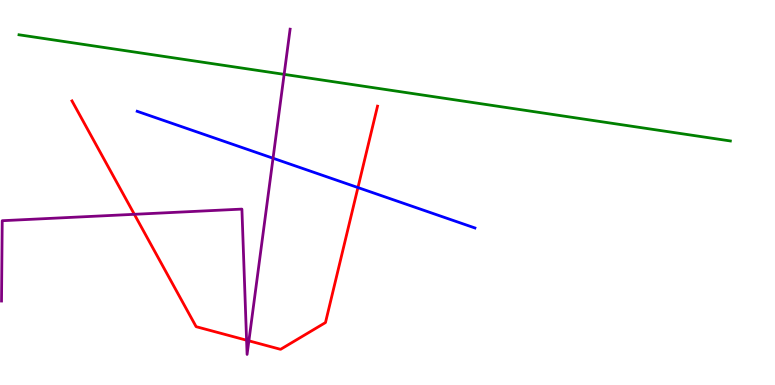[{'lines': ['blue', 'red'], 'intersections': [{'x': 4.62, 'y': 5.13}]}, {'lines': ['green', 'red'], 'intersections': []}, {'lines': ['purple', 'red'], 'intersections': [{'x': 1.73, 'y': 4.43}, {'x': 3.18, 'y': 1.16}, {'x': 3.21, 'y': 1.15}]}, {'lines': ['blue', 'green'], 'intersections': []}, {'lines': ['blue', 'purple'], 'intersections': [{'x': 3.52, 'y': 5.89}]}, {'lines': ['green', 'purple'], 'intersections': [{'x': 3.67, 'y': 8.07}]}]